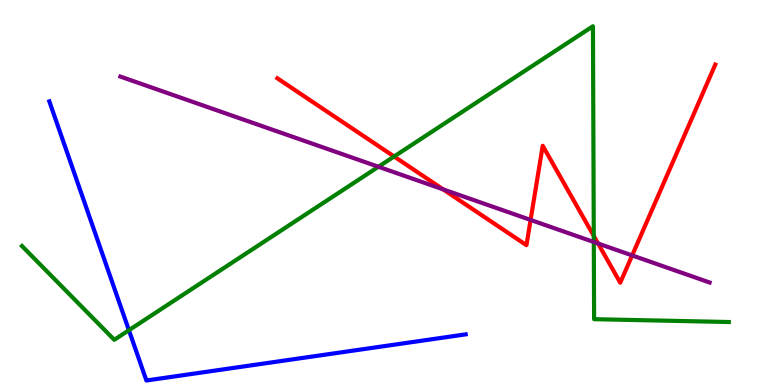[{'lines': ['blue', 'red'], 'intersections': []}, {'lines': ['green', 'red'], 'intersections': [{'x': 5.09, 'y': 5.93}, {'x': 7.66, 'y': 3.87}]}, {'lines': ['purple', 'red'], 'intersections': [{'x': 5.72, 'y': 5.08}, {'x': 6.85, 'y': 4.29}, {'x': 7.72, 'y': 3.67}, {'x': 8.16, 'y': 3.37}]}, {'lines': ['blue', 'green'], 'intersections': [{'x': 1.66, 'y': 1.42}]}, {'lines': ['blue', 'purple'], 'intersections': []}, {'lines': ['green', 'purple'], 'intersections': [{'x': 4.88, 'y': 5.67}, {'x': 7.66, 'y': 3.71}]}]